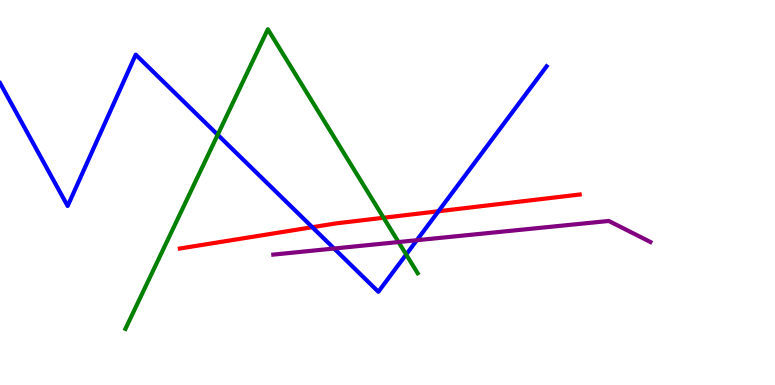[{'lines': ['blue', 'red'], 'intersections': [{'x': 4.03, 'y': 4.1}, {'x': 5.66, 'y': 4.51}]}, {'lines': ['green', 'red'], 'intersections': [{'x': 4.95, 'y': 4.34}]}, {'lines': ['purple', 'red'], 'intersections': []}, {'lines': ['blue', 'green'], 'intersections': [{'x': 2.81, 'y': 6.5}, {'x': 5.24, 'y': 3.39}]}, {'lines': ['blue', 'purple'], 'intersections': [{'x': 4.31, 'y': 3.55}, {'x': 5.38, 'y': 3.76}]}, {'lines': ['green', 'purple'], 'intersections': [{'x': 5.14, 'y': 3.71}]}]